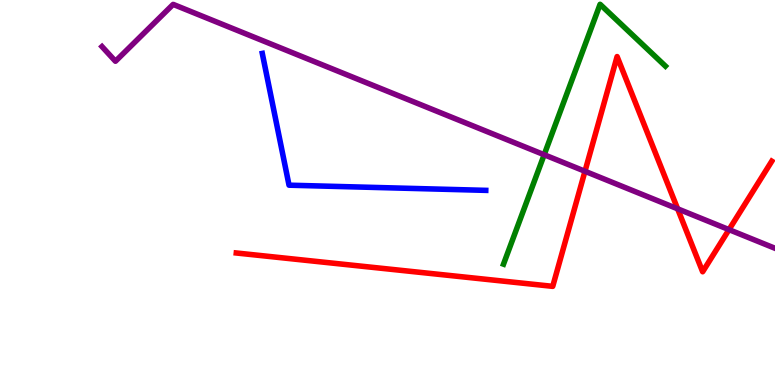[{'lines': ['blue', 'red'], 'intersections': []}, {'lines': ['green', 'red'], 'intersections': []}, {'lines': ['purple', 'red'], 'intersections': [{'x': 7.55, 'y': 5.55}, {'x': 8.74, 'y': 4.58}, {'x': 9.41, 'y': 4.04}]}, {'lines': ['blue', 'green'], 'intersections': []}, {'lines': ['blue', 'purple'], 'intersections': []}, {'lines': ['green', 'purple'], 'intersections': [{'x': 7.02, 'y': 5.98}]}]